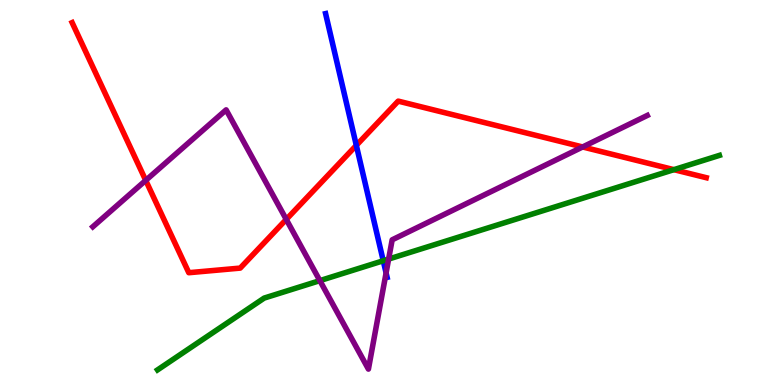[{'lines': ['blue', 'red'], 'intersections': [{'x': 4.6, 'y': 6.22}]}, {'lines': ['green', 'red'], 'intersections': [{'x': 8.7, 'y': 5.59}]}, {'lines': ['purple', 'red'], 'intersections': [{'x': 1.88, 'y': 5.31}, {'x': 3.69, 'y': 4.3}, {'x': 7.52, 'y': 6.18}]}, {'lines': ['blue', 'green'], 'intersections': [{'x': 4.95, 'y': 3.23}]}, {'lines': ['blue', 'purple'], 'intersections': [{'x': 4.98, 'y': 2.91}]}, {'lines': ['green', 'purple'], 'intersections': [{'x': 4.13, 'y': 2.71}, {'x': 5.01, 'y': 3.27}]}]